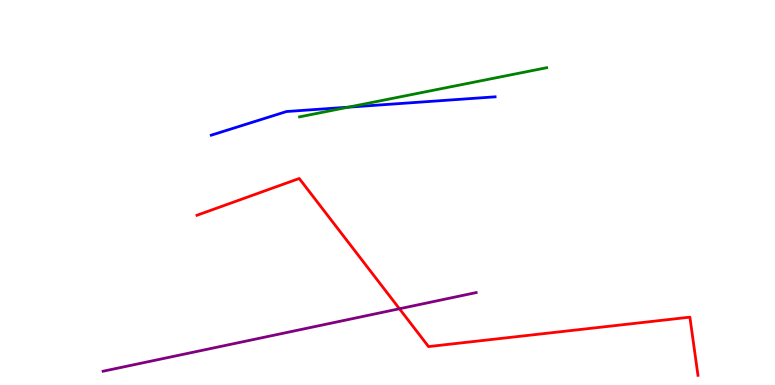[{'lines': ['blue', 'red'], 'intersections': []}, {'lines': ['green', 'red'], 'intersections': []}, {'lines': ['purple', 'red'], 'intersections': [{'x': 5.15, 'y': 1.98}]}, {'lines': ['blue', 'green'], 'intersections': [{'x': 4.49, 'y': 7.22}]}, {'lines': ['blue', 'purple'], 'intersections': []}, {'lines': ['green', 'purple'], 'intersections': []}]